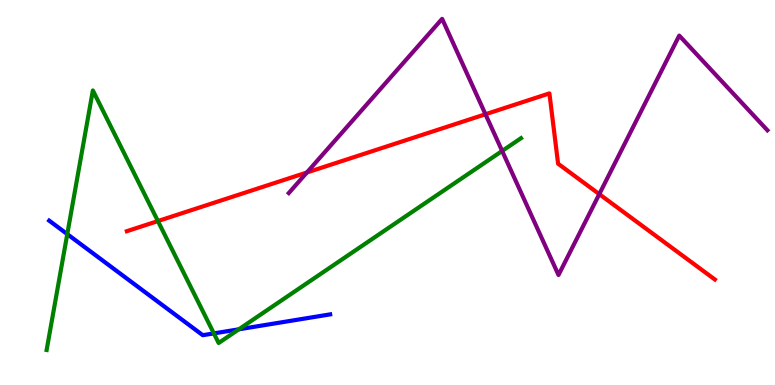[{'lines': ['blue', 'red'], 'intersections': []}, {'lines': ['green', 'red'], 'intersections': [{'x': 2.04, 'y': 4.26}]}, {'lines': ['purple', 'red'], 'intersections': [{'x': 3.96, 'y': 5.52}, {'x': 6.26, 'y': 7.03}, {'x': 7.73, 'y': 4.96}]}, {'lines': ['blue', 'green'], 'intersections': [{'x': 0.868, 'y': 3.92}, {'x': 2.76, 'y': 1.34}, {'x': 3.08, 'y': 1.45}]}, {'lines': ['blue', 'purple'], 'intersections': []}, {'lines': ['green', 'purple'], 'intersections': [{'x': 6.48, 'y': 6.08}]}]